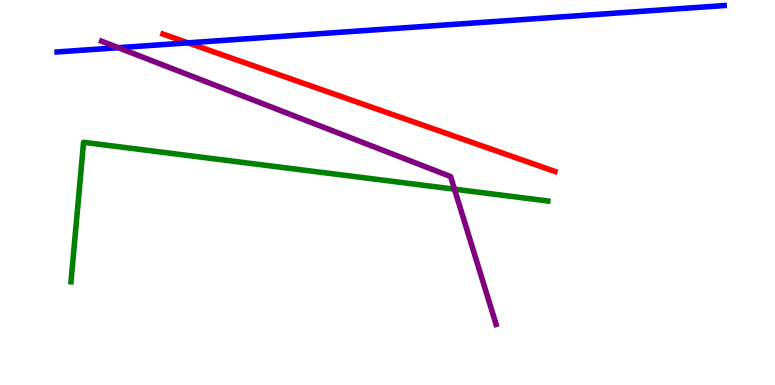[{'lines': ['blue', 'red'], 'intersections': [{'x': 2.43, 'y': 8.89}]}, {'lines': ['green', 'red'], 'intersections': []}, {'lines': ['purple', 'red'], 'intersections': []}, {'lines': ['blue', 'green'], 'intersections': []}, {'lines': ['blue', 'purple'], 'intersections': [{'x': 1.53, 'y': 8.76}]}, {'lines': ['green', 'purple'], 'intersections': [{'x': 5.86, 'y': 5.09}]}]